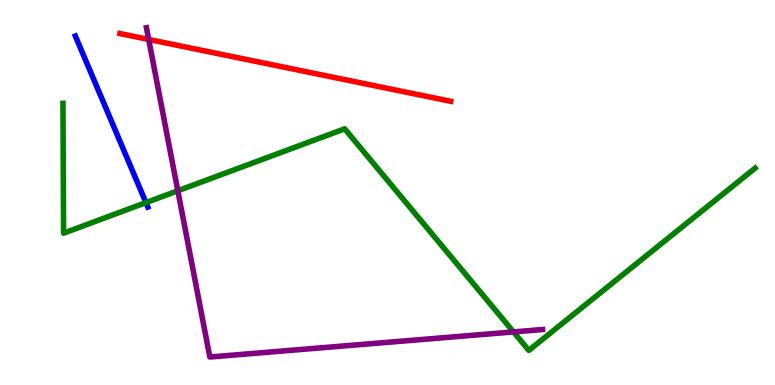[{'lines': ['blue', 'red'], 'intersections': []}, {'lines': ['green', 'red'], 'intersections': []}, {'lines': ['purple', 'red'], 'intersections': [{'x': 1.92, 'y': 8.98}]}, {'lines': ['blue', 'green'], 'intersections': [{'x': 1.88, 'y': 4.74}]}, {'lines': ['blue', 'purple'], 'intersections': []}, {'lines': ['green', 'purple'], 'intersections': [{'x': 2.29, 'y': 5.05}, {'x': 6.63, 'y': 1.38}]}]